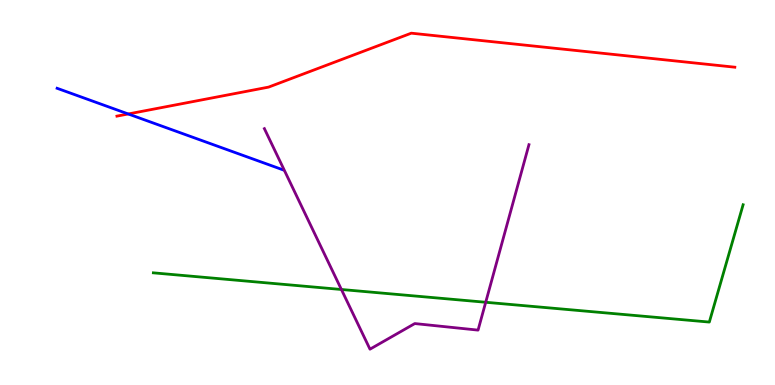[{'lines': ['blue', 'red'], 'intersections': [{'x': 1.65, 'y': 7.04}]}, {'lines': ['green', 'red'], 'intersections': []}, {'lines': ['purple', 'red'], 'intersections': []}, {'lines': ['blue', 'green'], 'intersections': []}, {'lines': ['blue', 'purple'], 'intersections': []}, {'lines': ['green', 'purple'], 'intersections': [{'x': 4.41, 'y': 2.48}, {'x': 6.27, 'y': 2.15}]}]